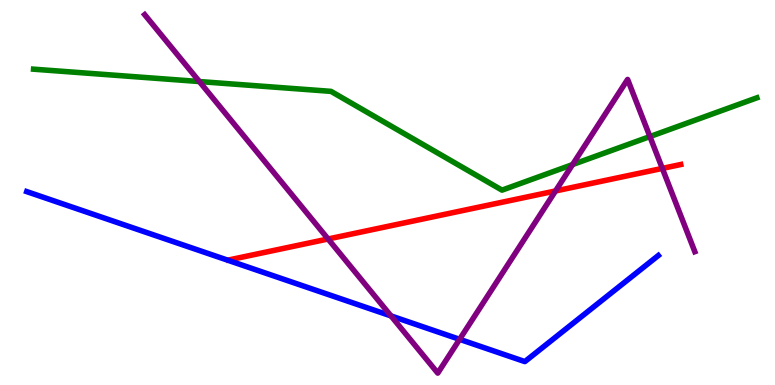[{'lines': ['blue', 'red'], 'intersections': []}, {'lines': ['green', 'red'], 'intersections': []}, {'lines': ['purple', 'red'], 'intersections': [{'x': 4.23, 'y': 3.79}, {'x': 7.17, 'y': 5.04}, {'x': 8.55, 'y': 5.63}]}, {'lines': ['blue', 'green'], 'intersections': []}, {'lines': ['blue', 'purple'], 'intersections': [{'x': 5.05, 'y': 1.79}, {'x': 5.93, 'y': 1.19}]}, {'lines': ['green', 'purple'], 'intersections': [{'x': 2.57, 'y': 7.88}, {'x': 7.39, 'y': 5.73}, {'x': 8.39, 'y': 6.45}]}]